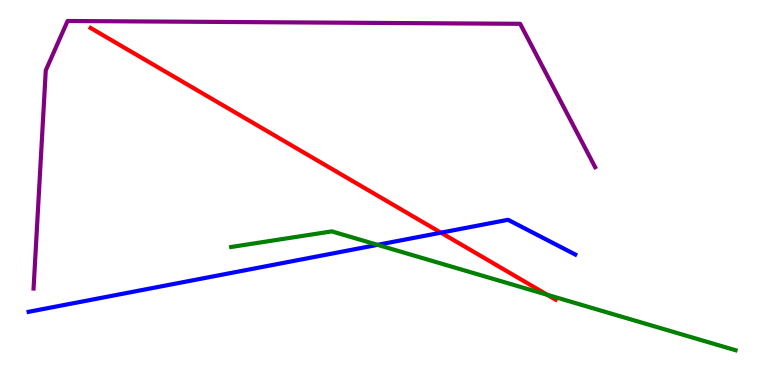[{'lines': ['blue', 'red'], 'intersections': [{'x': 5.69, 'y': 3.96}]}, {'lines': ['green', 'red'], 'intersections': [{'x': 7.06, 'y': 2.34}]}, {'lines': ['purple', 'red'], 'intersections': []}, {'lines': ['blue', 'green'], 'intersections': [{'x': 4.87, 'y': 3.64}]}, {'lines': ['blue', 'purple'], 'intersections': []}, {'lines': ['green', 'purple'], 'intersections': []}]